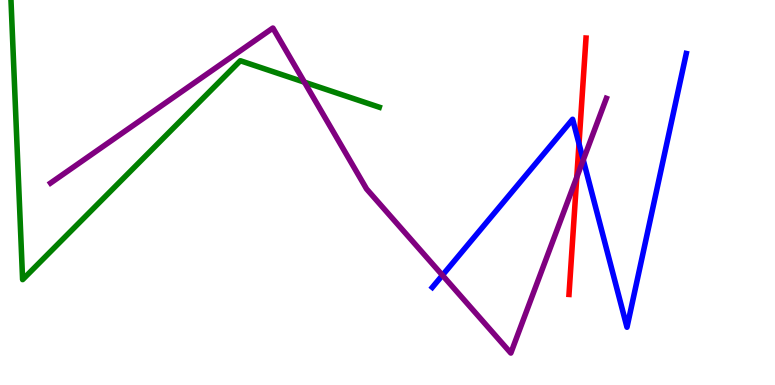[{'lines': ['blue', 'red'], 'intersections': [{'x': 7.47, 'y': 6.27}]}, {'lines': ['green', 'red'], 'intersections': []}, {'lines': ['purple', 'red'], 'intersections': [{'x': 7.44, 'y': 5.4}]}, {'lines': ['blue', 'green'], 'intersections': []}, {'lines': ['blue', 'purple'], 'intersections': [{'x': 5.71, 'y': 2.85}, {'x': 7.53, 'y': 5.85}]}, {'lines': ['green', 'purple'], 'intersections': [{'x': 3.93, 'y': 7.87}]}]